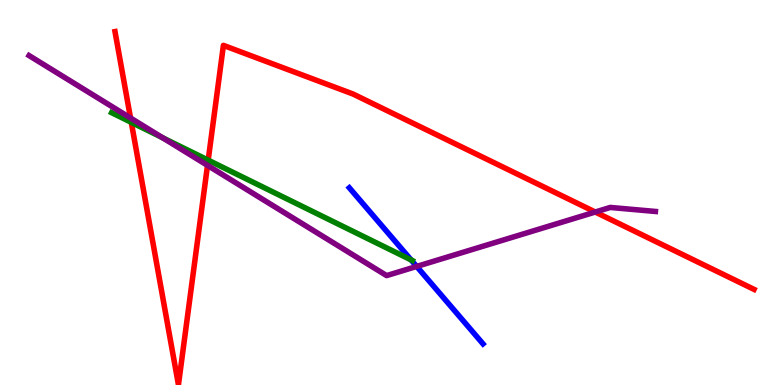[{'lines': ['blue', 'red'], 'intersections': []}, {'lines': ['green', 'red'], 'intersections': [{'x': 1.69, 'y': 6.82}, {'x': 2.69, 'y': 5.84}]}, {'lines': ['purple', 'red'], 'intersections': [{'x': 1.68, 'y': 6.93}, {'x': 2.68, 'y': 5.7}, {'x': 7.68, 'y': 4.49}]}, {'lines': ['blue', 'green'], 'intersections': [{'x': 5.3, 'y': 3.25}]}, {'lines': ['blue', 'purple'], 'intersections': [{'x': 5.38, 'y': 3.08}]}, {'lines': ['green', 'purple'], 'intersections': [{'x': 2.1, 'y': 6.42}]}]